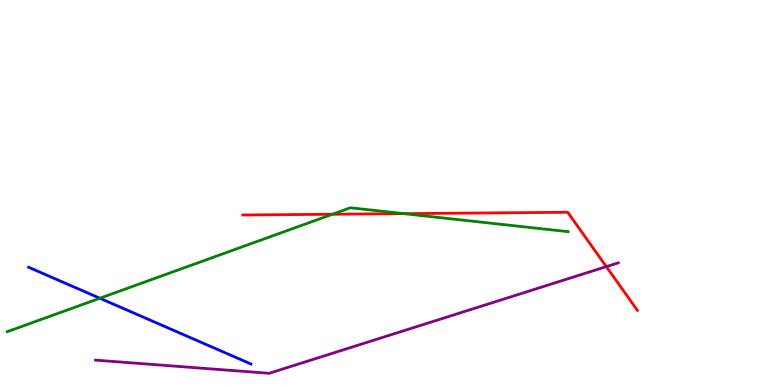[{'lines': ['blue', 'red'], 'intersections': []}, {'lines': ['green', 'red'], 'intersections': [{'x': 4.29, 'y': 4.44}, {'x': 5.21, 'y': 4.45}]}, {'lines': ['purple', 'red'], 'intersections': [{'x': 7.82, 'y': 3.07}]}, {'lines': ['blue', 'green'], 'intersections': [{'x': 1.29, 'y': 2.25}]}, {'lines': ['blue', 'purple'], 'intersections': []}, {'lines': ['green', 'purple'], 'intersections': []}]